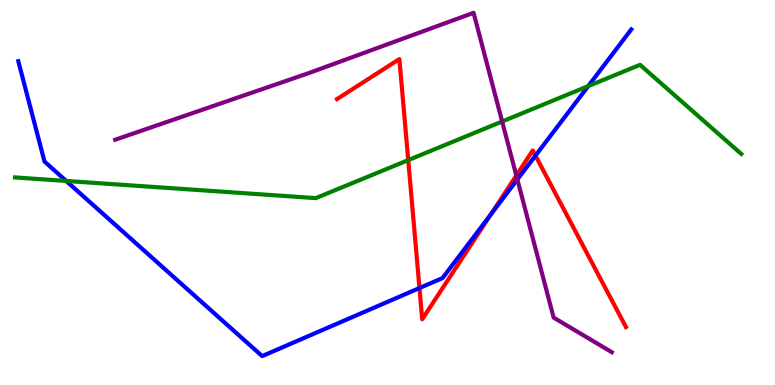[{'lines': ['blue', 'red'], 'intersections': [{'x': 5.41, 'y': 2.52}, {'x': 6.33, 'y': 4.43}, {'x': 6.91, 'y': 5.96}]}, {'lines': ['green', 'red'], 'intersections': [{'x': 5.27, 'y': 5.84}]}, {'lines': ['purple', 'red'], 'intersections': [{'x': 6.66, 'y': 5.44}]}, {'lines': ['blue', 'green'], 'intersections': [{'x': 0.854, 'y': 5.3}, {'x': 7.59, 'y': 7.76}]}, {'lines': ['blue', 'purple'], 'intersections': [{'x': 6.68, 'y': 5.34}]}, {'lines': ['green', 'purple'], 'intersections': [{'x': 6.48, 'y': 6.84}]}]